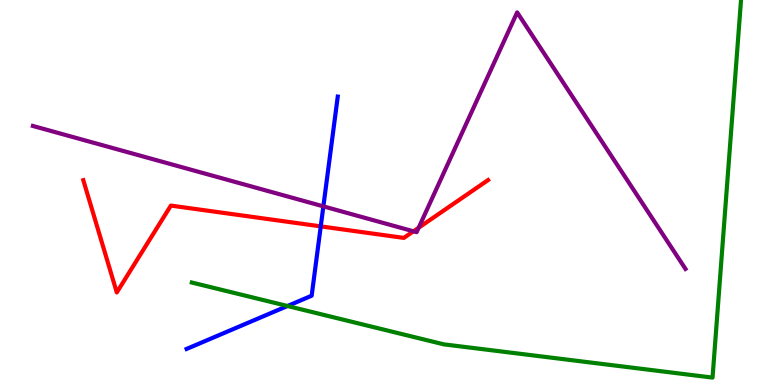[{'lines': ['blue', 'red'], 'intersections': [{'x': 4.14, 'y': 4.12}]}, {'lines': ['green', 'red'], 'intersections': []}, {'lines': ['purple', 'red'], 'intersections': [{'x': 5.33, 'y': 3.99}, {'x': 5.4, 'y': 4.09}]}, {'lines': ['blue', 'green'], 'intersections': [{'x': 3.71, 'y': 2.05}]}, {'lines': ['blue', 'purple'], 'intersections': [{'x': 4.17, 'y': 4.64}]}, {'lines': ['green', 'purple'], 'intersections': []}]